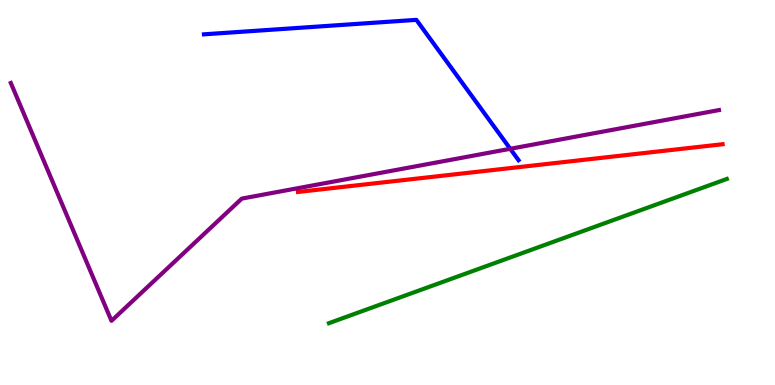[{'lines': ['blue', 'red'], 'intersections': []}, {'lines': ['green', 'red'], 'intersections': []}, {'lines': ['purple', 'red'], 'intersections': []}, {'lines': ['blue', 'green'], 'intersections': []}, {'lines': ['blue', 'purple'], 'intersections': [{'x': 6.58, 'y': 6.14}]}, {'lines': ['green', 'purple'], 'intersections': []}]